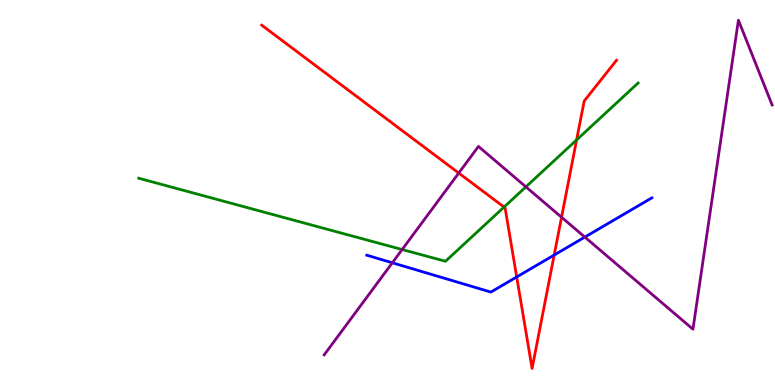[{'lines': ['blue', 'red'], 'intersections': [{'x': 6.67, 'y': 2.81}, {'x': 7.15, 'y': 3.38}]}, {'lines': ['green', 'red'], 'intersections': [{'x': 6.5, 'y': 4.62}, {'x': 7.44, 'y': 6.37}]}, {'lines': ['purple', 'red'], 'intersections': [{'x': 5.92, 'y': 5.51}, {'x': 7.25, 'y': 4.36}]}, {'lines': ['blue', 'green'], 'intersections': []}, {'lines': ['blue', 'purple'], 'intersections': [{'x': 5.06, 'y': 3.17}, {'x': 7.55, 'y': 3.84}]}, {'lines': ['green', 'purple'], 'intersections': [{'x': 5.19, 'y': 3.52}, {'x': 6.79, 'y': 5.15}]}]